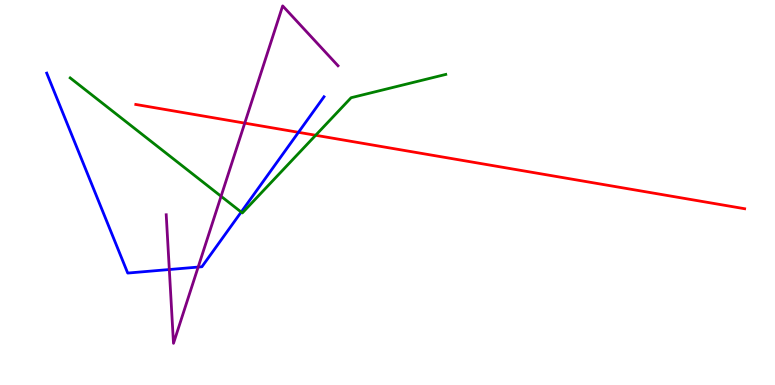[{'lines': ['blue', 'red'], 'intersections': [{'x': 3.85, 'y': 6.56}]}, {'lines': ['green', 'red'], 'intersections': [{'x': 4.07, 'y': 6.49}]}, {'lines': ['purple', 'red'], 'intersections': [{'x': 3.16, 'y': 6.8}]}, {'lines': ['blue', 'green'], 'intersections': [{'x': 3.11, 'y': 4.49}]}, {'lines': ['blue', 'purple'], 'intersections': [{'x': 2.18, 'y': 3.0}, {'x': 2.56, 'y': 3.06}]}, {'lines': ['green', 'purple'], 'intersections': [{'x': 2.85, 'y': 4.9}]}]